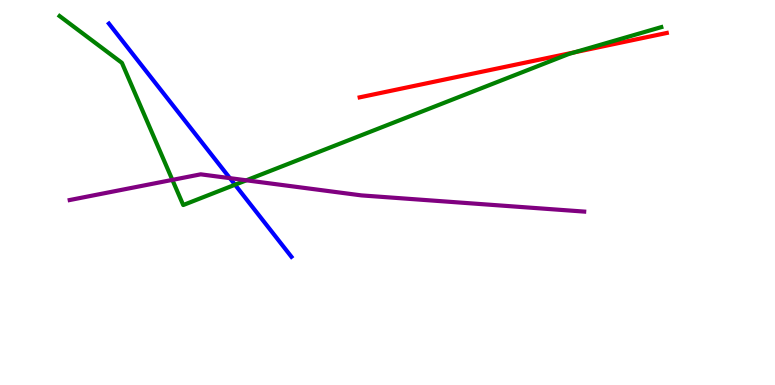[{'lines': ['blue', 'red'], 'intersections': []}, {'lines': ['green', 'red'], 'intersections': [{'x': 7.41, 'y': 8.64}]}, {'lines': ['purple', 'red'], 'intersections': []}, {'lines': ['blue', 'green'], 'intersections': [{'x': 3.03, 'y': 5.2}]}, {'lines': ['blue', 'purple'], 'intersections': [{'x': 2.97, 'y': 5.37}]}, {'lines': ['green', 'purple'], 'intersections': [{'x': 2.22, 'y': 5.33}, {'x': 3.18, 'y': 5.32}]}]